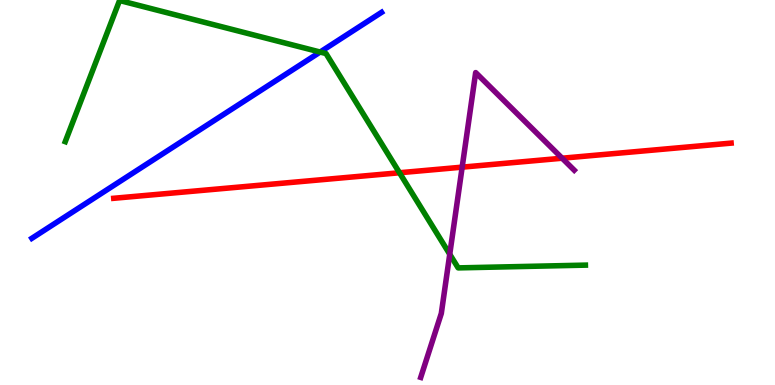[{'lines': ['blue', 'red'], 'intersections': []}, {'lines': ['green', 'red'], 'intersections': [{'x': 5.15, 'y': 5.51}]}, {'lines': ['purple', 'red'], 'intersections': [{'x': 5.96, 'y': 5.66}, {'x': 7.25, 'y': 5.89}]}, {'lines': ['blue', 'green'], 'intersections': [{'x': 4.13, 'y': 8.65}]}, {'lines': ['blue', 'purple'], 'intersections': []}, {'lines': ['green', 'purple'], 'intersections': [{'x': 5.8, 'y': 3.4}]}]